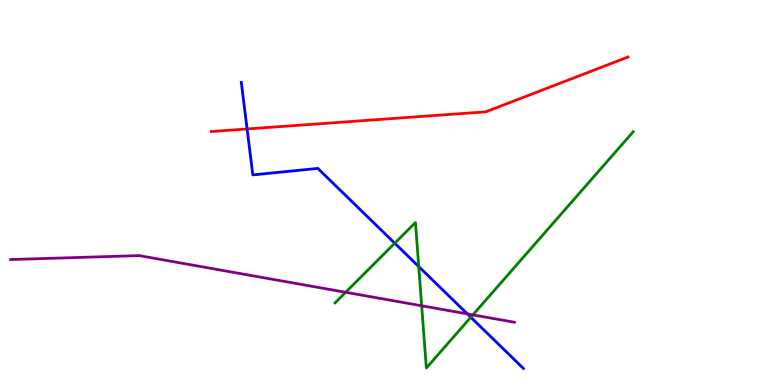[{'lines': ['blue', 'red'], 'intersections': [{'x': 3.19, 'y': 6.65}]}, {'lines': ['green', 'red'], 'intersections': []}, {'lines': ['purple', 'red'], 'intersections': []}, {'lines': ['blue', 'green'], 'intersections': [{'x': 5.09, 'y': 3.68}, {'x': 5.4, 'y': 3.08}, {'x': 6.07, 'y': 1.76}]}, {'lines': ['blue', 'purple'], 'intersections': [{'x': 6.03, 'y': 1.85}]}, {'lines': ['green', 'purple'], 'intersections': [{'x': 4.46, 'y': 2.41}, {'x': 5.44, 'y': 2.06}, {'x': 6.1, 'y': 1.82}]}]